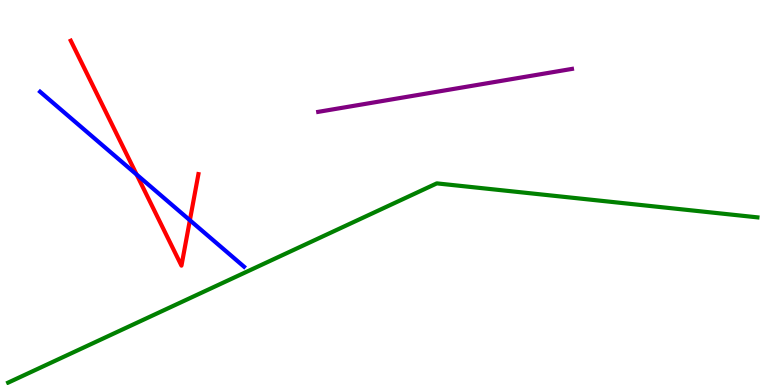[{'lines': ['blue', 'red'], 'intersections': [{'x': 1.76, 'y': 5.47}, {'x': 2.45, 'y': 4.28}]}, {'lines': ['green', 'red'], 'intersections': []}, {'lines': ['purple', 'red'], 'intersections': []}, {'lines': ['blue', 'green'], 'intersections': []}, {'lines': ['blue', 'purple'], 'intersections': []}, {'lines': ['green', 'purple'], 'intersections': []}]